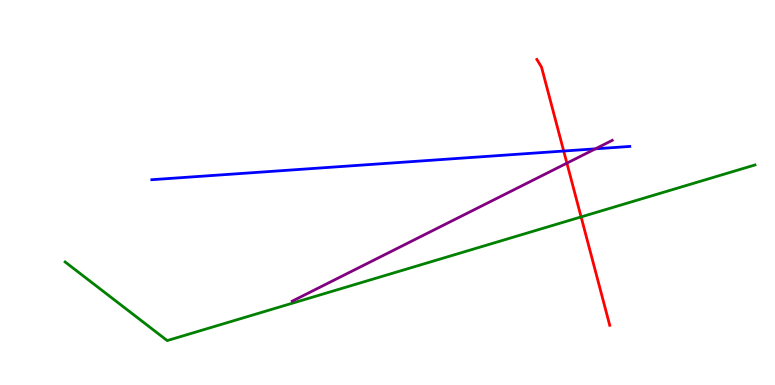[{'lines': ['blue', 'red'], 'intersections': [{'x': 7.27, 'y': 6.08}]}, {'lines': ['green', 'red'], 'intersections': [{'x': 7.5, 'y': 4.37}]}, {'lines': ['purple', 'red'], 'intersections': [{'x': 7.31, 'y': 5.76}]}, {'lines': ['blue', 'green'], 'intersections': []}, {'lines': ['blue', 'purple'], 'intersections': [{'x': 7.68, 'y': 6.13}]}, {'lines': ['green', 'purple'], 'intersections': []}]